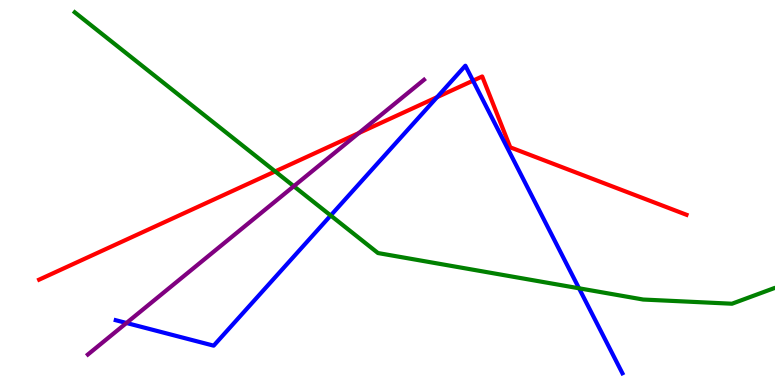[{'lines': ['blue', 'red'], 'intersections': [{'x': 5.64, 'y': 7.48}, {'x': 6.1, 'y': 7.9}]}, {'lines': ['green', 'red'], 'intersections': [{'x': 3.55, 'y': 5.55}]}, {'lines': ['purple', 'red'], 'intersections': [{'x': 4.63, 'y': 6.55}]}, {'lines': ['blue', 'green'], 'intersections': [{'x': 4.27, 'y': 4.4}, {'x': 7.47, 'y': 2.51}]}, {'lines': ['blue', 'purple'], 'intersections': [{'x': 1.63, 'y': 1.61}]}, {'lines': ['green', 'purple'], 'intersections': [{'x': 3.79, 'y': 5.16}]}]